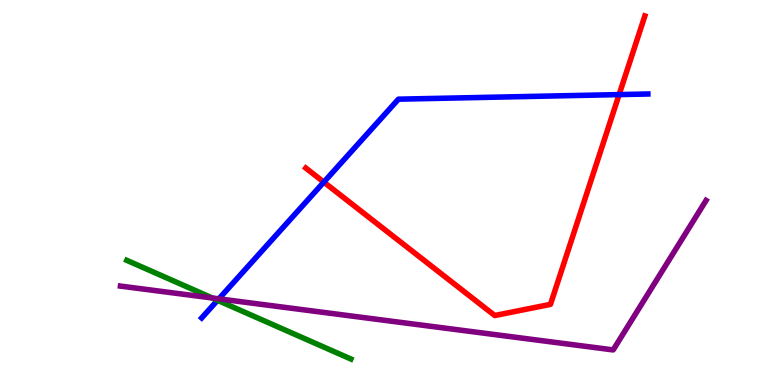[{'lines': ['blue', 'red'], 'intersections': [{'x': 4.18, 'y': 5.27}, {'x': 7.99, 'y': 7.54}]}, {'lines': ['green', 'red'], 'intersections': []}, {'lines': ['purple', 'red'], 'intersections': []}, {'lines': ['blue', 'green'], 'intersections': [{'x': 2.81, 'y': 2.2}]}, {'lines': ['blue', 'purple'], 'intersections': [{'x': 2.82, 'y': 2.24}]}, {'lines': ['green', 'purple'], 'intersections': [{'x': 2.74, 'y': 2.26}]}]